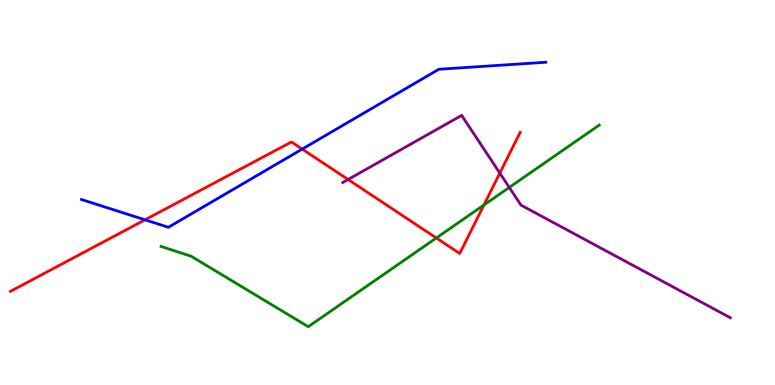[{'lines': ['blue', 'red'], 'intersections': [{'x': 1.87, 'y': 4.29}, {'x': 3.9, 'y': 6.13}]}, {'lines': ['green', 'red'], 'intersections': [{'x': 5.63, 'y': 3.82}, {'x': 6.24, 'y': 4.68}]}, {'lines': ['purple', 'red'], 'intersections': [{'x': 4.49, 'y': 5.34}, {'x': 6.45, 'y': 5.5}]}, {'lines': ['blue', 'green'], 'intersections': []}, {'lines': ['blue', 'purple'], 'intersections': []}, {'lines': ['green', 'purple'], 'intersections': [{'x': 6.57, 'y': 5.13}]}]